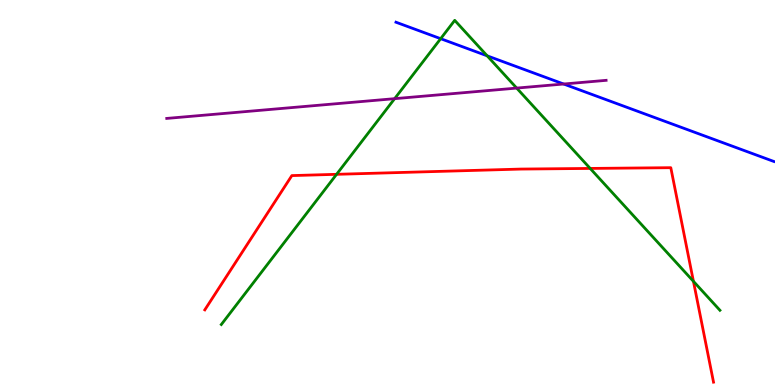[{'lines': ['blue', 'red'], 'intersections': []}, {'lines': ['green', 'red'], 'intersections': [{'x': 4.34, 'y': 5.47}, {'x': 7.62, 'y': 5.63}, {'x': 8.95, 'y': 2.69}]}, {'lines': ['purple', 'red'], 'intersections': []}, {'lines': ['blue', 'green'], 'intersections': [{'x': 5.69, 'y': 9.0}, {'x': 6.29, 'y': 8.55}]}, {'lines': ['blue', 'purple'], 'intersections': [{'x': 7.27, 'y': 7.82}]}, {'lines': ['green', 'purple'], 'intersections': [{'x': 5.09, 'y': 7.44}, {'x': 6.67, 'y': 7.71}]}]